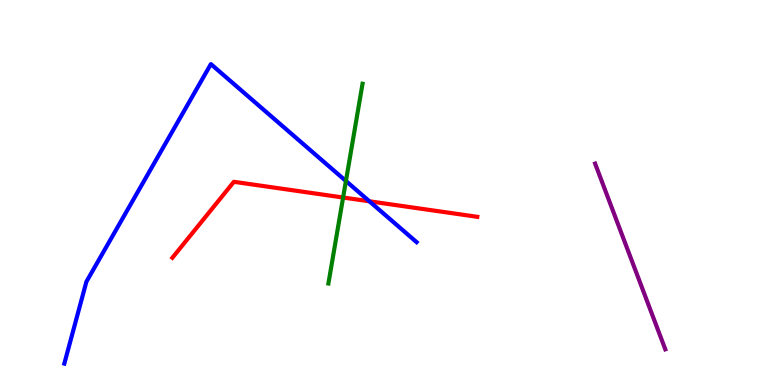[{'lines': ['blue', 'red'], 'intersections': [{'x': 4.77, 'y': 4.77}]}, {'lines': ['green', 'red'], 'intersections': [{'x': 4.43, 'y': 4.87}]}, {'lines': ['purple', 'red'], 'intersections': []}, {'lines': ['blue', 'green'], 'intersections': [{'x': 4.46, 'y': 5.3}]}, {'lines': ['blue', 'purple'], 'intersections': []}, {'lines': ['green', 'purple'], 'intersections': []}]